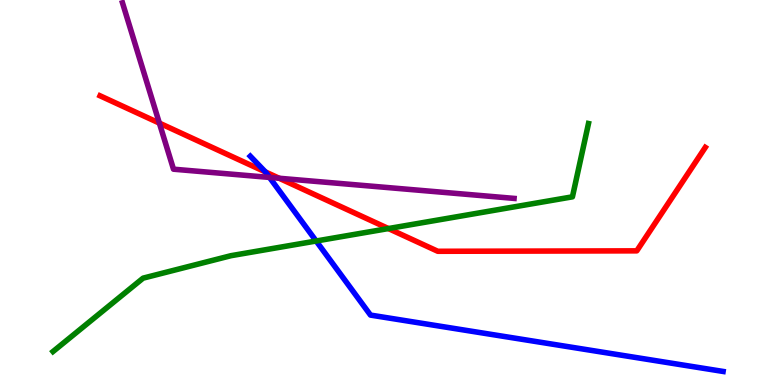[{'lines': ['blue', 'red'], 'intersections': [{'x': 3.42, 'y': 5.53}]}, {'lines': ['green', 'red'], 'intersections': [{'x': 5.01, 'y': 4.06}]}, {'lines': ['purple', 'red'], 'intersections': [{'x': 2.06, 'y': 6.8}, {'x': 3.6, 'y': 5.37}]}, {'lines': ['blue', 'green'], 'intersections': [{'x': 4.08, 'y': 3.74}]}, {'lines': ['blue', 'purple'], 'intersections': [{'x': 3.48, 'y': 5.39}]}, {'lines': ['green', 'purple'], 'intersections': []}]